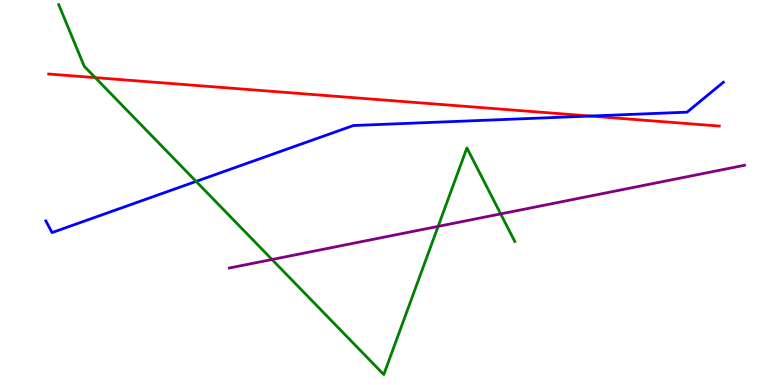[{'lines': ['blue', 'red'], 'intersections': [{'x': 7.62, 'y': 6.99}]}, {'lines': ['green', 'red'], 'intersections': [{'x': 1.23, 'y': 7.98}]}, {'lines': ['purple', 'red'], 'intersections': []}, {'lines': ['blue', 'green'], 'intersections': [{'x': 2.53, 'y': 5.29}]}, {'lines': ['blue', 'purple'], 'intersections': []}, {'lines': ['green', 'purple'], 'intersections': [{'x': 3.51, 'y': 3.26}, {'x': 5.65, 'y': 4.12}, {'x': 6.46, 'y': 4.44}]}]